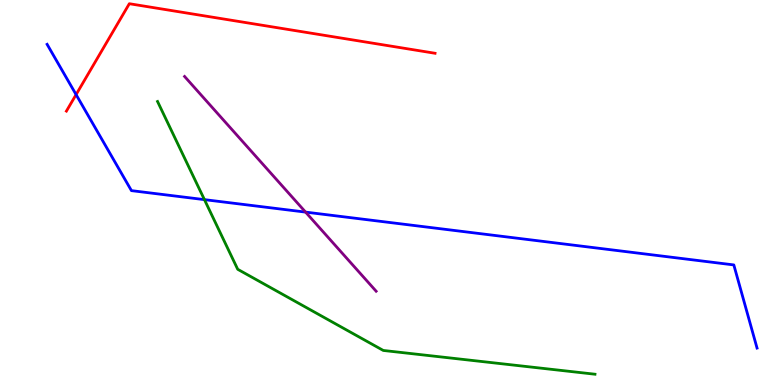[{'lines': ['blue', 'red'], 'intersections': [{'x': 0.982, 'y': 7.54}]}, {'lines': ['green', 'red'], 'intersections': []}, {'lines': ['purple', 'red'], 'intersections': []}, {'lines': ['blue', 'green'], 'intersections': [{'x': 2.64, 'y': 4.81}]}, {'lines': ['blue', 'purple'], 'intersections': [{'x': 3.94, 'y': 4.49}]}, {'lines': ['green', 'purple'], 'intersections': []}]